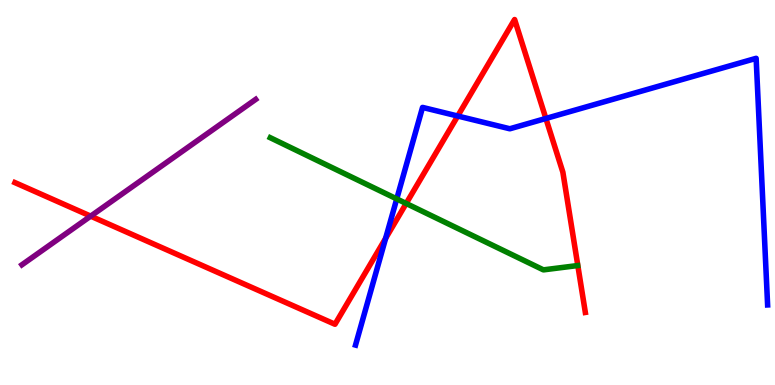[{'lines': ['blue', 'red'], 'intersections': [{'x': 4.98, 'y': 3.81}, {'x': 5.91, 'y': 6.99}, {'x': 7.04, 'y': 6.92}]}, {'lines': ['green', 'red'], 'intersections': [{'x': 5.24, 'y': 4.72}]}, {'lines': ['purple', 'red'], 'intersections': [{'x': 1.17, 'y': 4.39}]}, {'lines': ['blue', 'green'], 'intersections': [{'x': 5.12, 'y': 4.83}]}, {'lines': ['blue', 'purple'], 'intersections': []}, {'lines': ['green', 'purple'], 'intersections': []}]